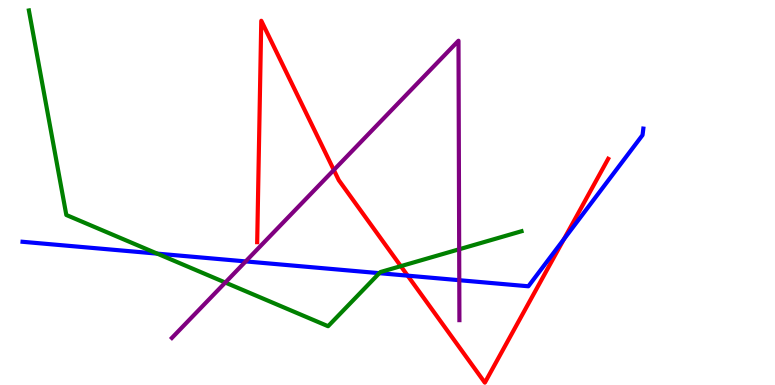[{'lines': ['blue', 'red'], 'intersections': [{'x': 5.26, 'y': 2.84}, {'x': 7.28, 'y': 3.79}]}, {'lines': ['green', 'red'], 'intersections': [{'x': 5.17, 'y': 3.09}]}, {'lines': ['purple', 'red'], 'intersections': [{'x': 4.31, 'y': 5.58}]}, {'lines': ['blue', 'green'], 'intersections': [{'x': 2.03, 'y': 3.41}, {'x': 4.89, 'y': 2.9}]}, {'lines': ['blue', 'purple'], 'intersections': [{'x': 3.17, 'y': 3.21}, {'x': 5.93, 'y': 2.72}]}, {'lines': ['green', 'purple'], 'intersections': [{'x': 2.91, 'y': 2.66}, {'x': 5.92, 'y': 3.53}]}]